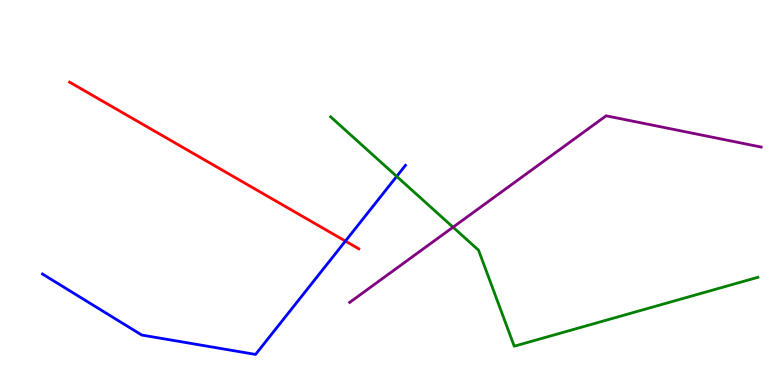[{'lines': ['blue', 'red'], 'intersections': [{'x': 4.46, 'y': 3.74}]}, {'lines': ['green', 'red'], 'intersections': []}, {'lines': ['purple', 'red'], 'intersections': []}, {'lines': ['blue', 'green'], 'intersections': [{'x': 5.12, 'y': 5.42}]}, {'lines': ['blue', 'purple'], 'intersections': []}, {'lines': ['green', 'purple'], 'intersections': [{'x': 5.85, 'y': 4.1}]}]